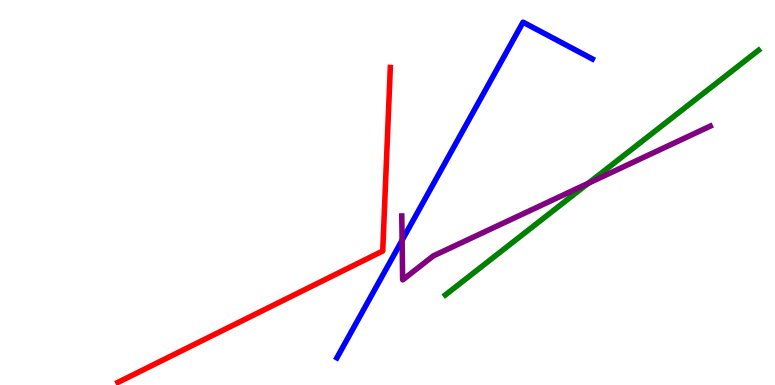[{'lines': ['blue', 'red'], 'intersections': []}, {'lines': ['green', 'red'], 'intersections': []}, {'lines': ['purple', 'red'], 'intersections': []}, {'lines': ['blue', 'green'], 'intersections': []}, {'lines': ['blue', 'purple'], 'intersections': [{'x': 5.19, 'y': 3.76}]}, {'lines': ['green', 'purple'], 'intersections': [{'x': 7.59, 'y': 5.24}]}]